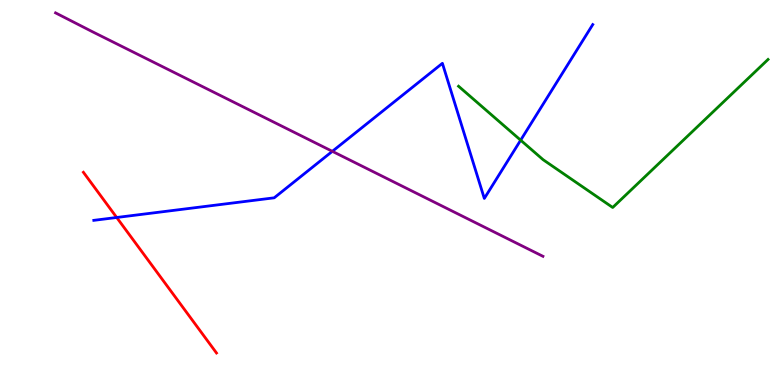[{'lines': ['blue', 'red'], 'intersections': [{'x': 1.51, 'y': 4.35}]}, {'lines': ['green', 'red'], 'intersections': []}, {'lines': ['purple', 'red'], 'intersections': []}, {'lines': ['blue', 'green'], 'intersections': [{'x': 6.72, 'y': 6.36}]}, {'lines': ['blue', 'purple'], 'intersections': [{'x': 4.29, 'y': 6.07}]}, {'lines': ['green', 'purple'], 'intersections': []}]